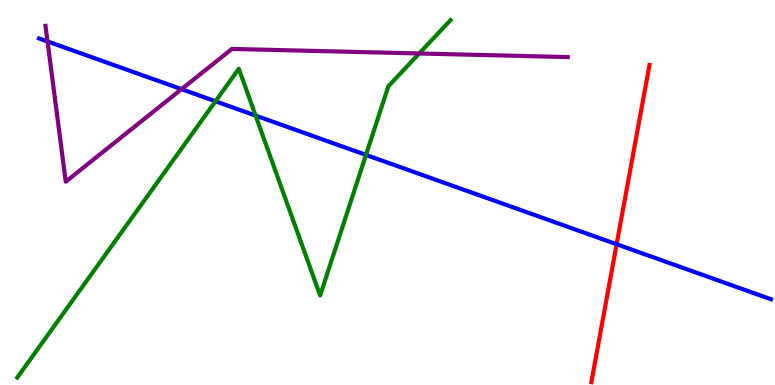[{'lines': ['blue', 'red'], 'intersections': [{'x': 7.96, 'y': 3.66}]}, {'lines': ['green', 'red'], 'intersections': []}, {'lines': ['purple', 'red'], 'intersections': []}, {'lines': ['blue', 'green'], 'intersections': [{'x': 2.78, 'y': 7.37}, {'x': 3.3, 'y': 7.0}, {'x': 4.72, 'y': 5.98}]}, {'lines': ['blue', 'purple'], 'intersections': [{'x': 0.613, 'y': 8.92}, {'x': 2.34, 'y': 7.68}]}, {'lines': ['green', 'purple'], 'intersections': [{'x': 5.41, 'y': 8.61}]}]